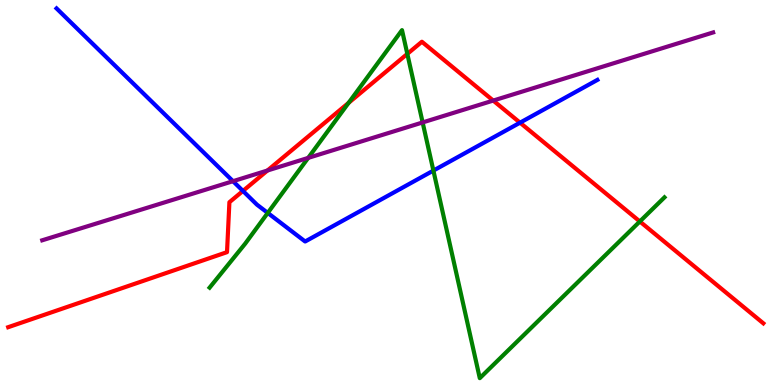[{'lines': ['blue', 'red'], 'intersections': [{'x': 3.13, 'y': 5.04}, {'x': 6.71, 'y': 6.81}]}, {'lines': ['green', 'red'], 'intersections': [{'x': 4.5, 'y': 7.33}, {'x': 5.26, 'y': 8.6}, {'x': 8.26, 'y': 4.25}]}, {'lines': ['purple', 'red'], 'intersections': [{'x': 3.45, 'y': 5.57}, {'x': 6.36, 'y': 7.39}]}, {'lines': ['blue', 'green'], 'intersections': [{'x': 3.45, 'y': 4.47}, {'x': 5.59, 'y': 5.57}]}, {'lines': ['blue', 'purple'], 'intersections': [{'x': 3.01, 'y': 5.29}]}, {'lines': ['green', 'purple'], 'intersections': [{'x': 3.98, 'y': 5.9}, {'x': 5.45, 'y': 6.82}]}]